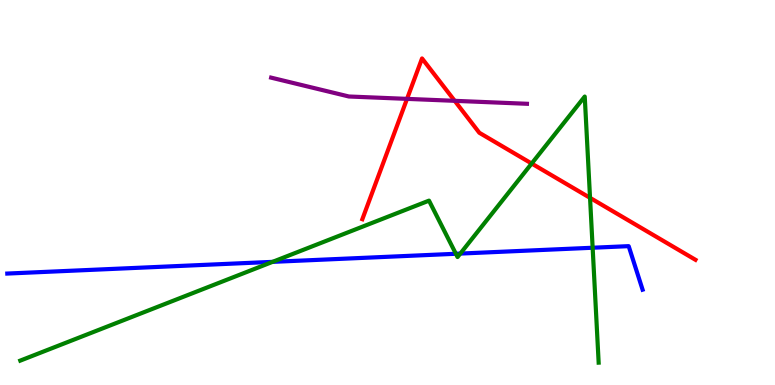[{'lines': ['blue', 'red'], 'intersections': []}, {'lines': ['green', 'red'], 'intersections': [{'x': 6.86, 'y': 5.75}, {'x': 7.61, 'y': 4.86}]}, {'lines': ['purple', 'red'], 'intersections': [{'x': 5.25, 'y': 7.43}, {'x': 5.87, 'y': 7.38}]}, {'lines': ['blue', 'green'], 'intersections': [{'x': 3.52, 'y': 3.2}, {'x': 5.88, 'y': 3.41}, {'x': 5.94, 'y': 3.41}, {'x': 7.65, 'y': 3.57}]}, {'lines': ['blue', 'purple'], 'intersections': []}, {'lines': ['green', 'purple'], 'intersections': []}]